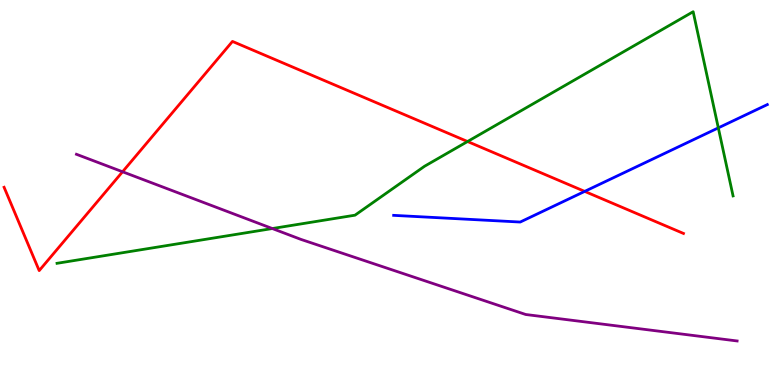[{'lines': ['blue', 'red'], 'intersections': [{'x': 7.54, 'y': 5.03}]}, {'lines': ['green', 'red'], 'intersections': [{'x': 6.03, 'y': 6.32}]}, {'lines': ['purple', 'red'], 'intersections': [{'x': 1.58, 'y': 5.54}]}, {'lines': ['blue', 'green'], 'intersections': [{'x': 9.27, 'y': 6.68}]}, {'lines': ['blue', 'purple'], 'intersections': []}, {'lines': ['green', 'purple'], 'intersections': [{'x': 3.51, 'y': 4.06}]}]